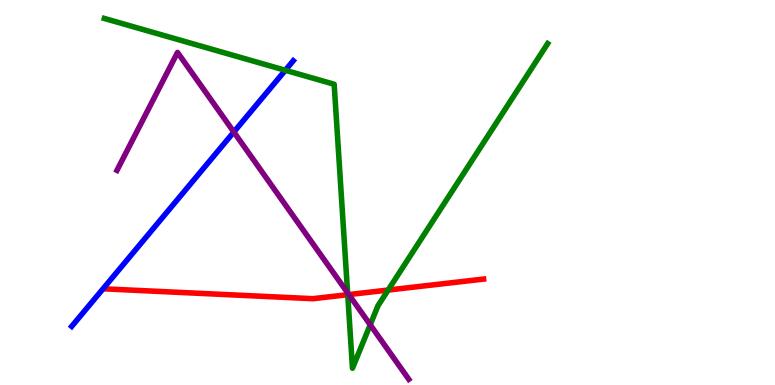[{'lines': ['blue', 'red'], 'intersections': []}, {'lines': ['green', 'red'], 'intersections': [{'x': 4.49, 'y': 2.35}, {'x': 5.01, 'y': 2.47}]}, {'lines': ['purple', 'red'], 'intersections': [{'x': 4.5, 'y': 2.35}]}, {'lines': ['blue', 'green'], 'intersections': [{'x': 3.68, 'y': 8.17}]}, {'lines': ['blue', 'purple'], 'intersections': [{'x': 3.02, 'y': 6.57}]}, {'lines': ['green', 'purple'], 'intersections': [{'x': 4.49, 'y': 2.39}, {'x': 4.78, 'y': 1.56}]}]